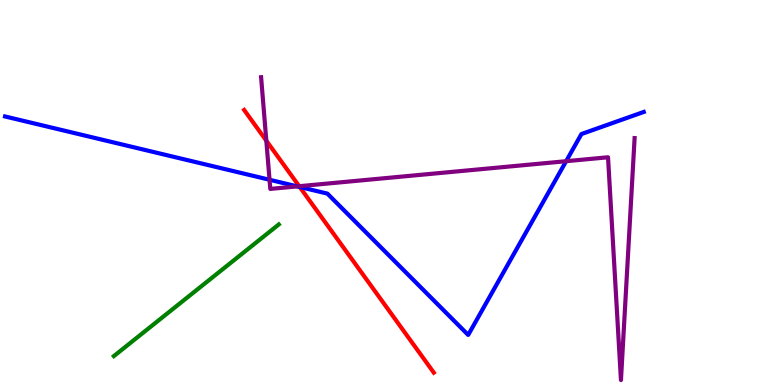[{'lines': ['blue', 'red'], 'intersections': [{'x': 3.87, 'y': 5.14}]}, {'lines': ['green', 'red'], 'intersections': []}, {'lines': ['purple', 'red'], 'intersections': [{'x': 3.44, 'y': 6.35}, {'x': 3.86, 'y': 5.16}]}, {'lines': ['blue', 'green'], 'intersections': []}, {'lines': ['blue', 'purple'], 'intersections': [{'x': 3.48, 'y': 5.33}, {'x': 3.84, 'y': 5.16}, {'x': 7.3, 'y': 5.81}]}, {'lines': ['green', 'purple'], 'intersections': []}]